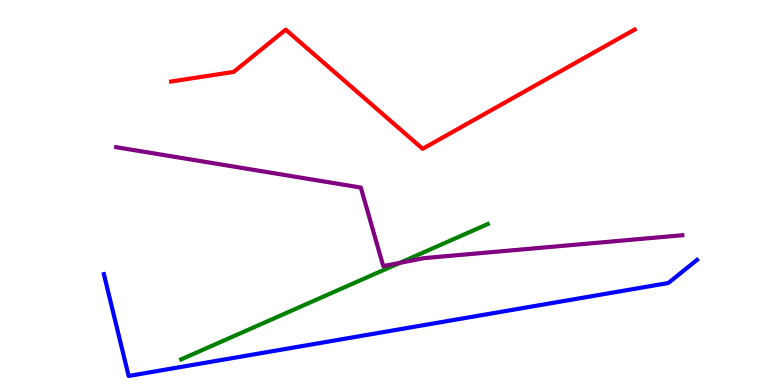[{'lines': ['blue', 'red'], 'intersections': []}, {'lines': ['green', 'red'], 'intersections': []}, {'lines': ['purple', 'red'], 'intersections': []}, {'lines': ['blue', 'green'], 'intersections': []}, {'lines': ['blue', 'purple'], 'intersections': []}, {'lines': ['green', 'purple'], 'intersections': [{'x': 5.16, 'y': 3.17}]}]